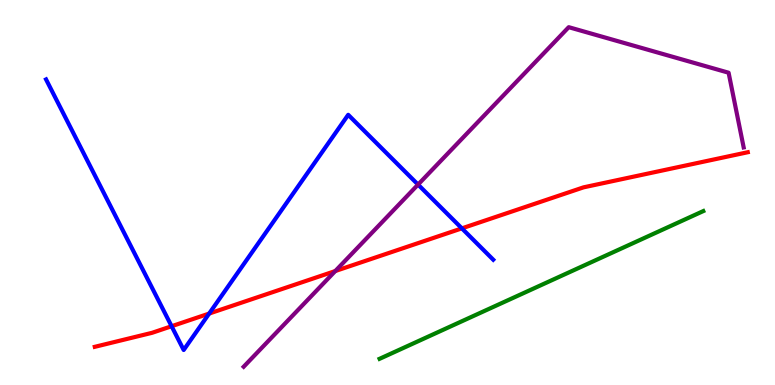[{'lines': ['blue', 'red'], 'intersections': [{'x': 2.21, 'y': 1.53}, {'x': 2.7, 'y': 1.86}, {'x': 5.96, 'y': 4.07}]}, {'lines': ['green', 'red'], 'intersections': []}, {'lines': ['purple', 'red'], 'intersections': [{'x': 4.33, 'y': 2.96}]}, {'lines': ['blue', 'green'], 'intersections': []}, {'lines': ['blue', 'purple'], 'intersections': [{'x': 5.39, 'y': 5.21}]}, {'lines': ['green', 'purple'], 'intersections': []}]